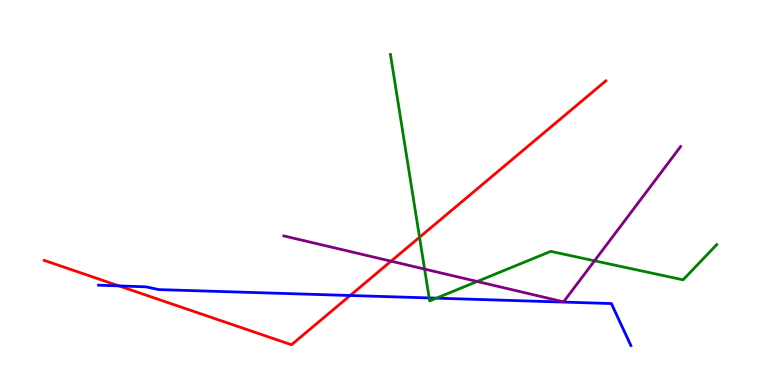[{'lines': ['blue', 'red'], 'intersections': [{'x': 1.54, 'y': 2.57}, {'x': 4.52, 'y': 2.32}]}, {'lines': ['green', 'red'], 'intersections': [{'x': 5.41, 'y': 3.84}]}, {'lines': ['purple', 'red'], 'intersections': [{'x': 5.05, 'y': 3.22}]}, {'lines': ['blue', 'green'], 'intersections': [{'x': 5.54, 'y': 2.26}, {'x': 5.63, 'y': 2.26}]}, {'lines': ['blue', 'purple'], 'intersections': []}, {'lines': ['green', 'purple'], 'intersections': [{'x': 5.48, 'y': 3.01}, {'x': 6.16, 'y': 2.69}, {'x': 7.67, 'y': 3.23}]}]